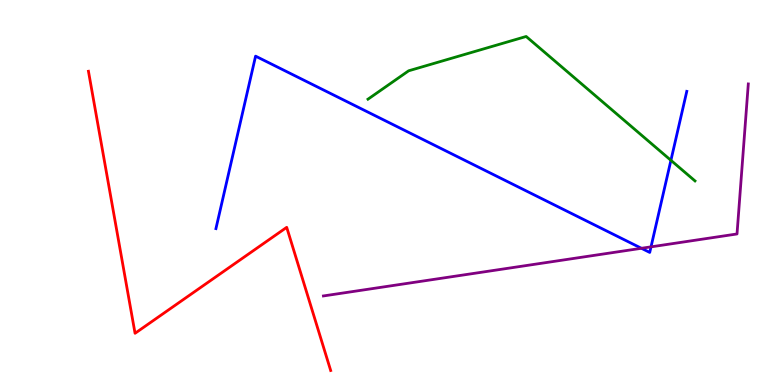[{'lines': ['blue', 'red'], 'intersections': []}, {'lines': ['green', 'red'], 'intersections': []}, {'lines': ['purple', 'red'], 'intersections': []}, {'lines': ['blue', 'green'], 'intersections': [{'x': 8.66, 'y': 5.84}]}, {'lines': ['blue', 'purple'], 'intersections': [{'x': 8.28, 'y': 3.55}, {'x': 8.4, 'y': 3.59}]}, {'lines': ['green', 'purple'], 'intersections': []}]